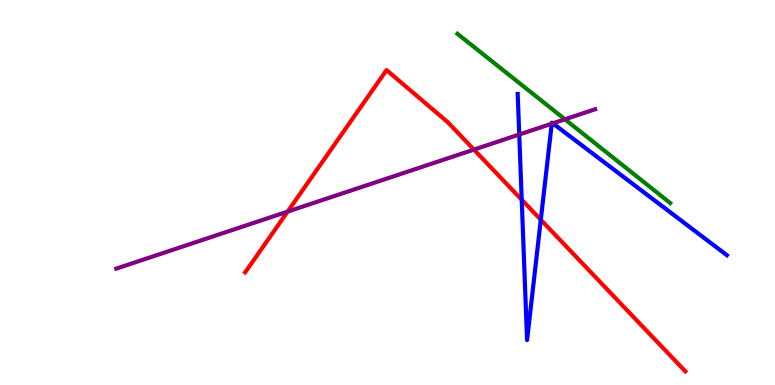[{'lines': ['blue', 'red'], 'intersections': [{'x': 6.73, 'y': 4.81}, {'x': 6.98, 'y': 4.29}]}, {'lines': ['green', 'red'], 'intersections': []}, {'lines': ['purple', 'red'], 'intersections': [{'x': 3.71, 'y': 4.5}, {'x': 6.12, 'y': 6.11}]}, {'lines': ['blue', 'green'], 'intersections': []}, {'lines': ['blue', 'purple'], 'intersections': [{'x': 6.7, 'y': 6.51}, {'x': 7.12, 'y': 6.79}, {'x': 7.13, 'y': 6.8}]}, {'lines': ['green', 'purple'], 'intersections': [{'x': 7.29, 'y': 6.9}]}]